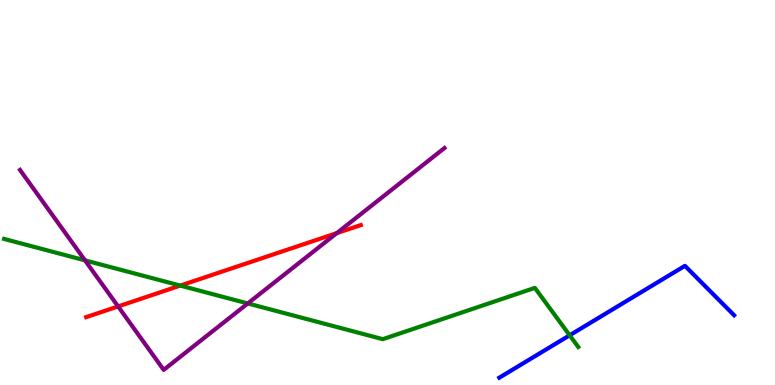[{'lines': ['blue', 'red'], 'intersections': []}, {'lines': ['green', 'red'], 'intersections': [{'x': 2.33, 'y': 2.58}]}, {'lines': ['purple', 'red'], 'intersections': [{'x': 1.52, 'y': 2.04}, {'x': 4.35, 'y': 3.94}]}, {'lines': ['blue', 'green'], 'intersections': [{'x': 7.35, 'y': 1.29}]}, {'lines': ['blue', 'purple'], 'intersections': []}, {'lines': ['green', 'purple'], 'intersections': [{'x': 1.1, 'y': 3.24}, {'x': 3.2, 'y': 2.12}]}]